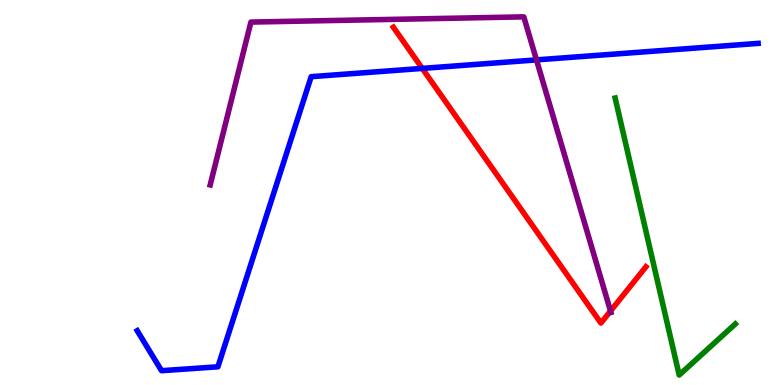[{'lines': ['blue', 'red'], 'intersections': [{'x': 5.45, 'y': 8.22}]}, {'lines': ['green', 'red'], 'intersections': []}, {'lines': ['purple', 'red'], 'intersections': [{'x': 7.88, 'y': 1.92}]}, {'lines': ['blue', 'green'], 'intersections': []}, {'lines': ['blue', 'purple'], 'intersections': [{'x': 6.92, 'y': 8.44}]}, {'lines': ['green', 'purple'], 'intersections': []}]